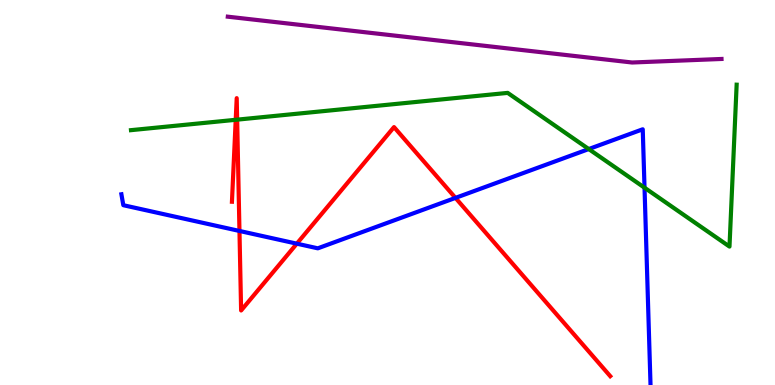[{'lines': ['blue', 'red'], 'intersections': [{'x': 3.09, 'y': 4.0}, {'x': 3.83, 'y': 3.67}, {'x': 5.88, 'y': 4.86}]}, {'lines': ['green', 'red'], 'intersections': [{'x': 3.04, 'y': 6.89}, {'x': 3.06, 'y': 6.89}]}, {'lines': ['purple', 'red'], 'intersections': []}, {'lines': ['blue', 'green'], 'intersections': [{'x': 7.6, 'y': 6.13}, {'x': 8.32, 'y': 5.12}]}, {'lines': ['blue', 'purple'], 'intersections': []}, {'lines': ['green', 'purple'], 'intersections': []}]